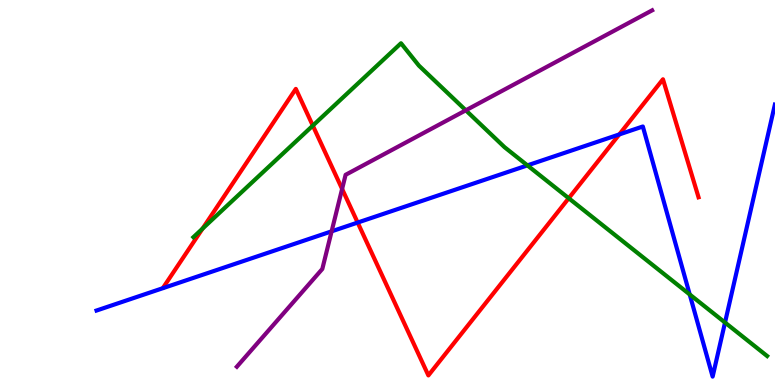[{'lines': ['blue', 'red'], 'intersections': [{'x': 4.62, 'y': 4.22}, {'x': 7.99, 'y': 6.51}]}, {'lines': ['green', 'red'], 'intersections': [{'x': 2.61, 'y': 4.06}, {'x': 4.04, 'y': 6.74}, {'x': 7.34, 'y': 4.85}]}, {'lines': ['purple', 'red'], 'intersections': [{'x': 4.41, 'y': 5.09}]}, {'lines': ['blue', 'green'], 'intersections': [{'x': 6.81, 'y': 5.7}, {'x': 8.9, 'y': 2.35}, {'x': 9.36, 'y': 1.62}]}, {'lines': ['blue', 'purple'], 'intersections': [{'x': 4.28, 'y': 3.99}]}, {'lines': ['green', 'purple'], 'intersections': [{'x': 6.01, 'y': 7.13}]}]